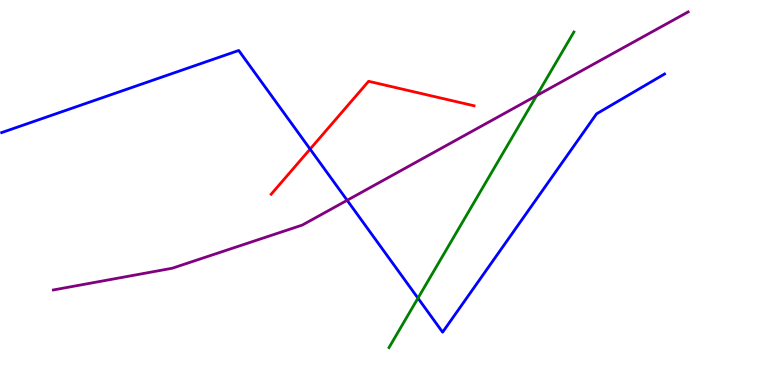[{'lines': ['blue', 'red'], 'intersections': [{'x': 4.0, 'y': 6.13}]}, {'lines': ['green', 'red'], 'intersections': []}, {'lines': ['purple', 'red'], 'intersections': []}, {'lines': ['blue', 'green'], 'intersections': [{'x': 5.39, 'y': 2.26}]}, {'lines': ['blue', 'purple'], 'intersections': [{'x': 4.48, 'y': 4.8}]}, {'lines': ['green', 'purple'], 'intersections': [{'x': 6.92, 'y': 7.52}]}]